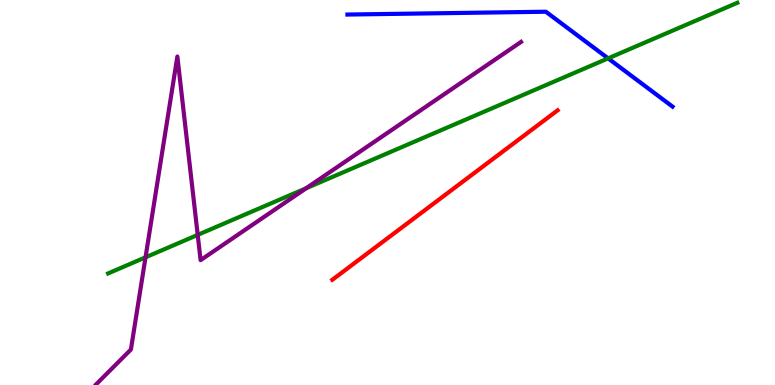[{'lines': ['blue', 'red'], 'intersections': []}, {'lines': ['green', 'red'], 'intersections': []}, {'lines': ['purple', 'red'], 'intersections': []}, {'lines': ['blue', 'green'], 'intersections': [{'x': 7.85, 'y': 8.48}]}, {'lines': ['blue', 'purple'], 'intersections': []}, {'lines': ['green', 'purple'], 'intersections': [{'x': 1.88, 'y': 3.32}, {'x': 2.55, 'y': 3.9}, {'x': 3.95, 'y': 5.11}]}]